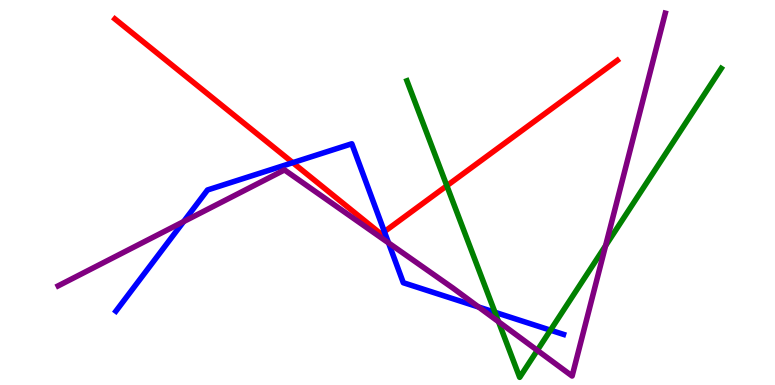[{'lines': ['blue', 'red'], 'intersections': [{'x': 3.78, 'y': 5.77}, {'x': 4.96, 'y': 3.98}]}, {'lines': ['green', 'red'], 'intersections': [{'x': 5.77, 'y': 5.18}]}, {'lines': ['purple', 'red'], 'intersections': []}, {'lines': ['blue', 'green'], 'intersections': [{'x': 6.39, 'y': 1.89}, {'x': 7.1, 'y': 1.42}]}, {'lines': ['blue', 'purple'], 'intersections': [{'x': 2.37, 'y': 4.24}, {'x': 5.01, 'y': 3.69}, {'x': 6.18, 'y': 2.03}]}, {'lines': ['green', 'purple'], 'intersections': [{'x': 6.43, 'y': 1.64}, {'x': 6.93, 'y': 0.9}, {'x': 7.81, 'y': 3.62}]}]